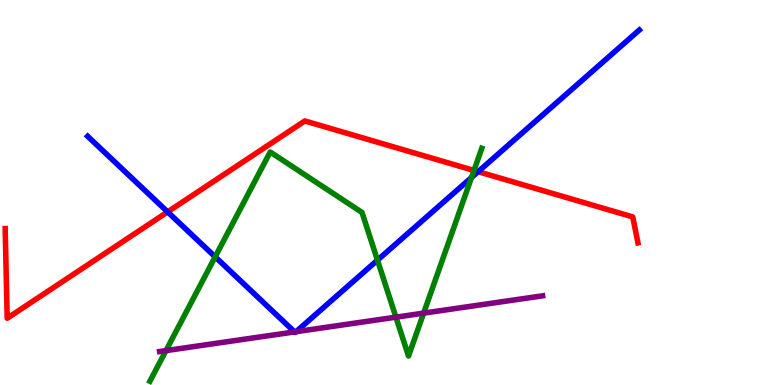[{'lines': ['blue', 'red'], 'intersections': [{'x': 2.16, 'y': 4.5}, {'x': 6.17, 'y': 5.54}]}, {'lines': ['green', 'red'], 'intersections': [{'x': 6.12, 'y': 5.57}]}, {'lines': ['purple', 'red'], 'intersections': []}, {'lines': ['blue', 'green'], 'intersections': [{'x': 2.78, 'y': 3.33}, {'x': 4.87, 'y': 3.24}, {'x': 6.08, 'y': 5.39}]}, {'lines': ['blue', 'purple'], 'intersections': [{'x': 3.8, 'y': 1.38}, {'x': 3.82, 'y': 1.38}]}, {'lines': ['green', 'purple'], 'intersections': [{'x': 2.14, 'y': 0.893}, {'x': 5.11, 'y': 1.76}, {'x': 5.47, 'y': 1.87}]}]